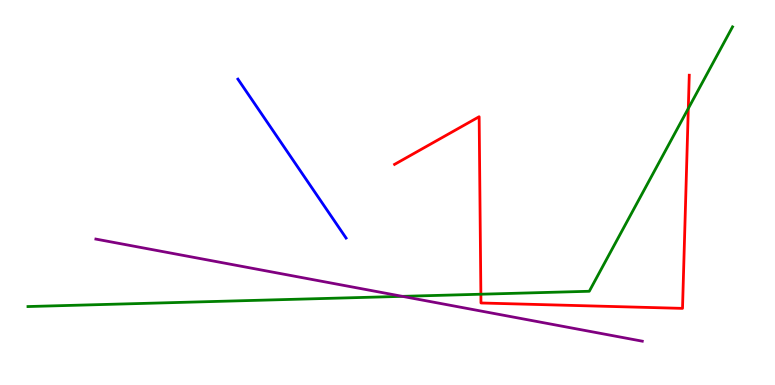[{'lines': ['blue', 'red'], 'intersections': []}, {'lines': ['green', 'red'], 'intersections': [{'x': 6.2, 'y': 2.36}, {'x': 8.88, 'y': 7.18}]}, {'lines': ['purple', 'red'], 'intersections': []}, {'lines': ['blue', 'green'], 'intersections': []}, {'lines': ['blue', 'purple'], 'intersections': []}, {'lines': ['green', 'purple'], 'intersections': [{'x': 5.19, 'y': 2.3}]}]